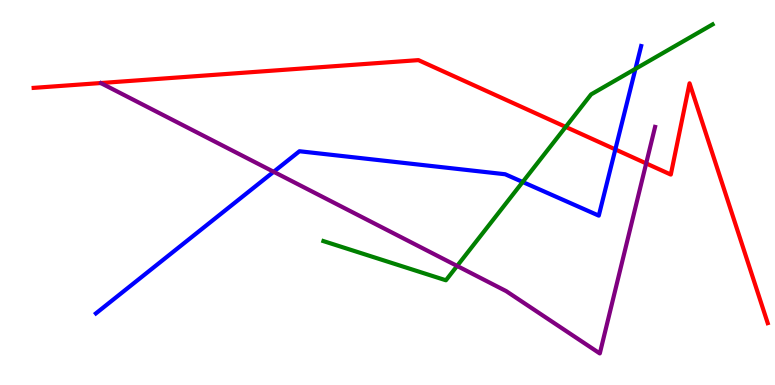[{'lines': ['blue', 'red'], 'intersections': [{'x': 7.94, 'y': 6.12}]}, {'lines': ['green', 'red'], 'intersections': [{'x': 7.3, 'y': 6.7}]}, {'lines': ['purple', 'red'], 'intersections': [{'x': 8.34, 'y': 5.76}]}, {'lines': ['blue', 'green'], 'intersections': [{'x': 6.74, 'y': 5.27}, {'x': 8.2, 'y': 8.21}]}, {'lines': ['blue', 'purple'], 'intersections': [{'x': 3.53, 'y': 5.54}]}, {'lines': ['green', 'purple'], 'intersections': [{'x': 5.9, 'y': 3.09}]}]